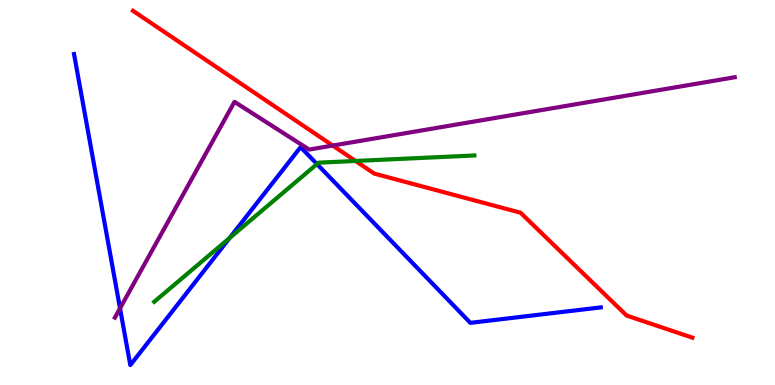[{'lines': ['blue', 'red'], 'intersections': []}, {'lines': ['green', 'red'], 'intersections': [{'x': 4.59, 'y': 5.82}]}, {'lines': ['purple', 'red'], 'intersections': [{'x': 4.29, 'y': 6.22}]}, {'lines': ['blue', 'green'], 'intersections': [{'x': 2.96, 'y': 3.82}, {'x': 4.09, 'y': 5.74}]}, {'lines': ['blue', 'purple'], 'intersections': [{'x': 1.55, 'y': 1.99}]}, {'lines': ['green', 'purple'], 'intersections': []}]